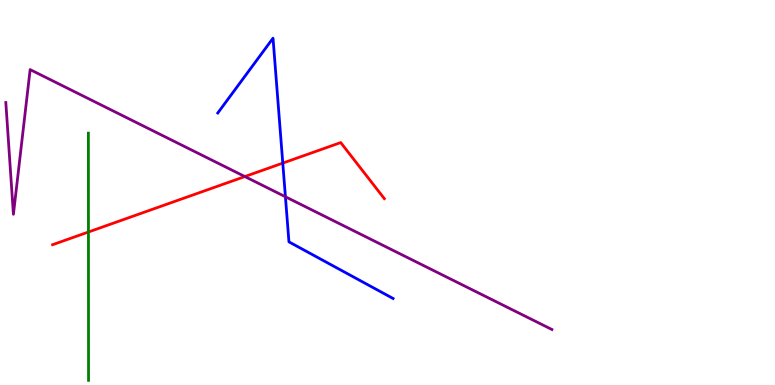[{'lines': ['blue', 'red'], 'intersections': [{'x': 3.65, 'y': 5.76}]}, {'lines': ['green', 'red'], 'intersections': [{'x': 1.14, 'y': 3.97}]}, {'lines': ['purple', 'red'], 'intersections': [{'x': 3.16, 'y': 5.41}]}, {'lines': ['blue', 'green'], 'intersections': []}, {'lines': ['blue', 'purple'], 'intersections': [{'x': 3.68, 'y': 4.89}]}, {'lines': ['green', 'purple'], 'intersections': []}]